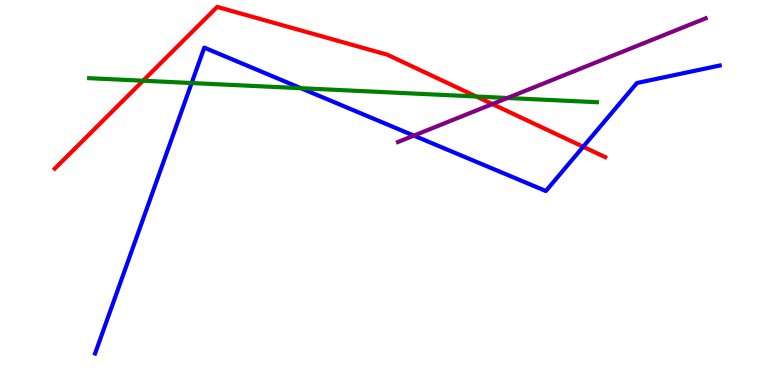[{'lines': ['blue', 'red'], 'intersections': [{'x': 7.52, 'y': 6.19}]}, {'lines': ['green', 'red'], 'intersections': [{'x': 1.85, 'y': 7.9}, {'x': 6.15, 'y': 7.49}]}, {'lines': ['purple', 'red'], 'intersections': [{'x': 6.35, 'y': 7.3}]}, {'lines': ['blue', 'green'], 'intersections': [{'x': 2.47, 'y': 7.84}, {'x': 3.88, 'y': 7.71}]}, {'lines': ['blue', 'purple'], 'intersections': [{'x': 5.34, 'y': 6.48}]}, {'lines': ['green', 'purple'], 'intersections': [{'x': 6.55, 'y': 7.45}]}]